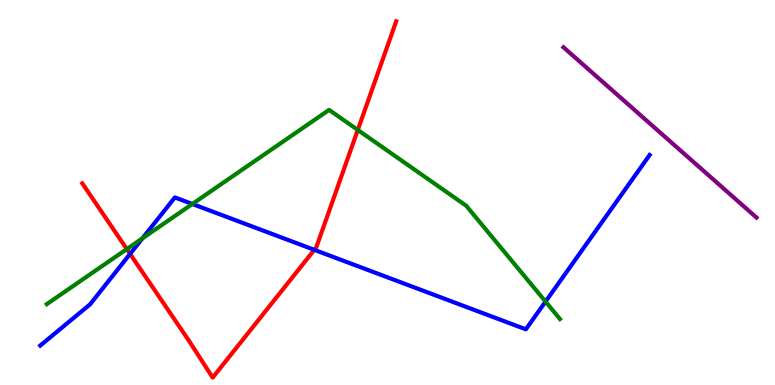[{'lines': ['blue', 'red'], 'intersections': [{'x': 1.68, 'y': 3.41}, {'x': 4.06, 'y': 3.51}]}, {'lines': ['green', 'red'], 'intersections': [{'x': 1.64, 'y': 3.53}, {'x': 4.62, 'y': 6.62}]}, {'lines': ['purple', 'red'], 'intersections': []}, {'lines': ['blue', 'green'], 'intersections': [{'x': 1.84, 'y': 3.81}, {'x': 2.48, 'y': 4.7}, {'x': 7.04, 'y': 2.17}]}, {'lines': ['blue', 'purple'], 'intersections': []}, {'lines': ['green', 'purple'], 'intersections': []}]